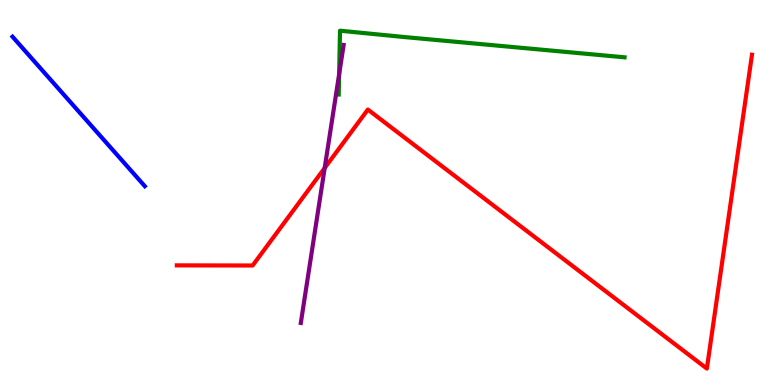[{'lines': ['blue', 'red'], 'intersections': []}, {'lines': ['green', 'red'], 'intersections': []}, {'lines': ['purple', 'red'], 'intersections': [{'x': 4.19, 'y': 5.64}]}, {'lines': ['blue', 'green'], 'intersections': []}, {'lines': ['blue', 'purple'], 'intersections': []}, {'lines': ['green', 'purple'], 'intersections': [{'x': 4.38, 'y': 8.07}]}]